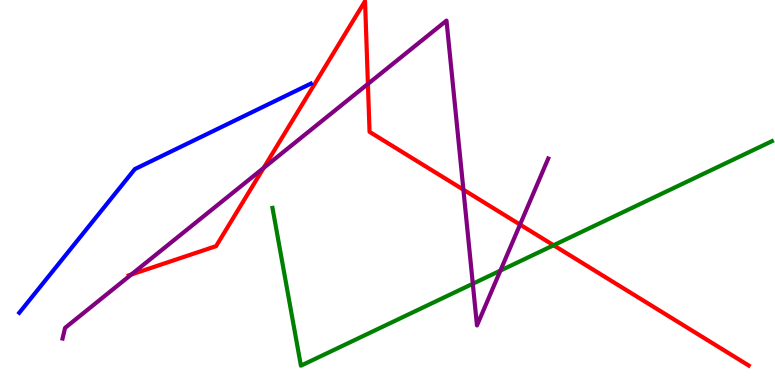[{'lines': ['blue', 'red'], 'intersections': []}, {'lines': ['green', 'red'], 'intersections': [{'x': 7.14, 'y': 3.63}]}, {'lines': ['purple', 'red'], 'intersections': [{'x': 1.69, 'y': 2.87}, {'x': 3.4, 'y': 5.64}, {'x': 4.75, 'y': 7.82}, {'x': 5.98, 'y': 5.07}, {'x': 6.71, 'y': 4.17}]}, {'lines': ['blue', 'green'], 'intersections': []}, {'lines': ['blue', 'purple'], 'intersections': []}, {'lines': ['green', 'purple'], 'intersections': [{'x': 6.1, 'y': 2.63}, {'x': 6.46, 'y': 2.97}]}]